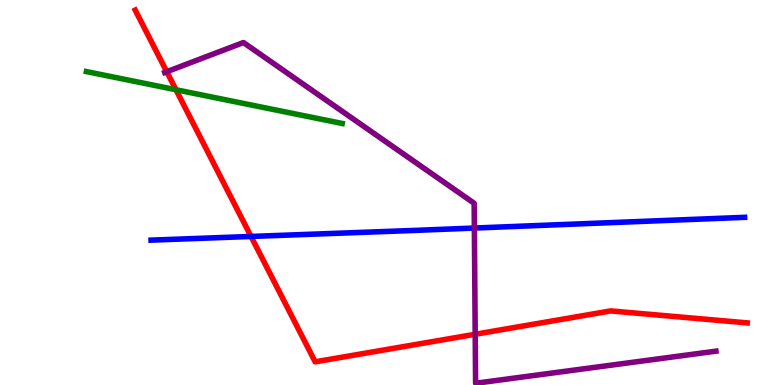[{'lines': ['blue', 'red'], 'intersections': [{'x': 3.24, 'y': 3.86}]}, {'lines': ['green', 'red'], 'intersections': [{'x': 2.27, 'y': 7.67}]}, {'lines': ['purple', 'red'], 'intersections': [{'x': 2.15, 'y': 8.14}, {'x': 6.13, 'y': 1.32}]}, {'lines': ['blue', 'green'], 'intersections': []}, {'lines': ['blue', 'purple'], 'intersections': [{'x': 6.12, 'y': 4.08}]}, {'lines': ['green', 'purple'], 'intersections': []}]